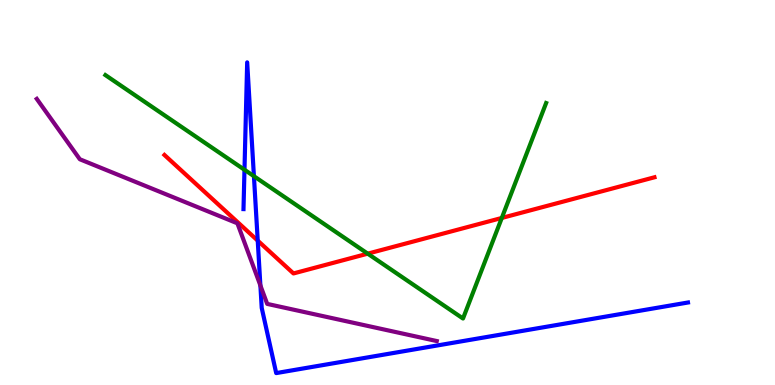[{'lines': ['blue', 'red'], 'intersections': [{'x': 3.33, 'y': 3.75}]}, {'lines': ['green', 'red'], 'intersections': [{'x': 4.74, 'y': 3.41}, {'x': 6.47, 'y': 4.34}]}, {'lines': ['purple', 'red'], 'intersections': []}, {'lines': ['blue', 'green'], 'intersections': [{'x': 3.15, 'y': 5.59}, {'x': 3.28, 'y': 5.42}]}, {'lines': ['blue', 'purple'], 'intersections': [{'x': 3.36, 'y': 2.59}]}, {'lines': ['green', 'purple'], 'intersections': []}]